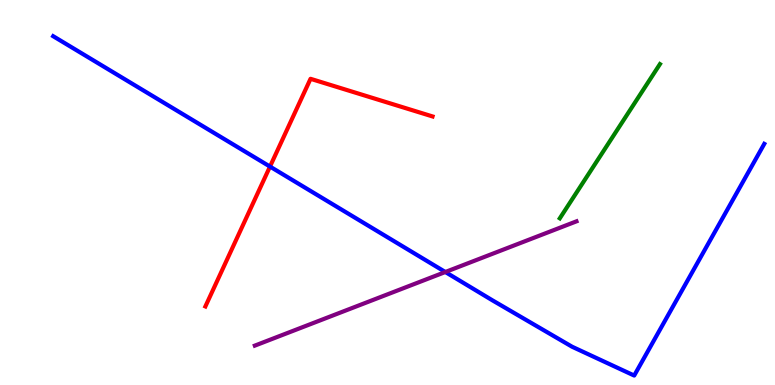[{'lines': ['blue', 'red'], 'intersections': [{'x': 3.48, 'y': 5.67}]}, {'lines': ['green', 'red'], 'intersections': []}, {'lines': ['purple', 'red'], 'intersections': []}, {'lines': ['blue', 'green'], 'intersections': []}, {'lines': ['blue', 'purple'], 'intersections': [{'x': 5.75, 'y': 2.93}]}, {'lines': ['green', 'purple'], 'intersections': []}]